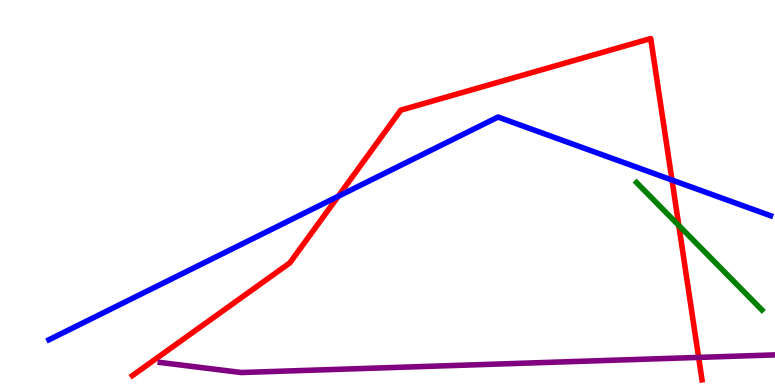[{'lines': ['blue', 'red'], 'intersections': [{'x': 4.36, 'y': 4.9}, {'x': 8.67, 'y': 5.32}]}, {'lines': ['green', 'red'], 'intersections': [{'x': 8.76, 'y': 4.14}]}, {'lines': ['purple', 'red'], 'intersections': [{'x': 9.01, 'y': 0.717}]}, {'lines': ['blue', 'green'], 'intersections': []}, {'lines': ['blue', 'purple'], 'intersections': []}, {'lines': ['green', 'purple'], 'intersections': []}]